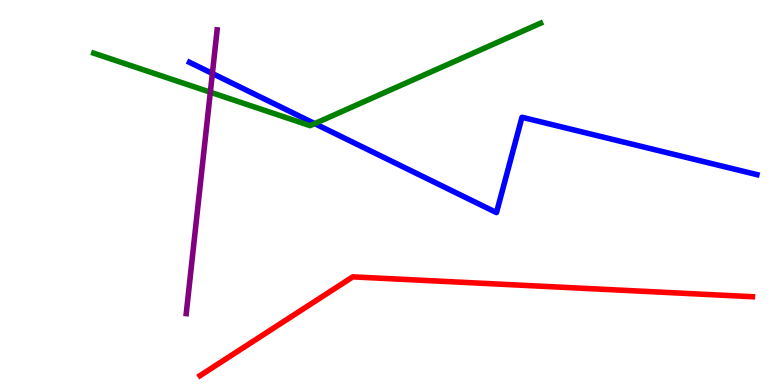[{'lines': ['blue', 'red'], 'intersections': []}, {'lines': ['green', 'red'], 'intersections': []}, {'lines': ['purple', 'red'], 'intersections': []}, {'lines': ['blue', 'green'], 'intersections': [{'x': 4.06, 'y': 6.79}]}, {'lines': ['blue', 'purple'], 'intersections': [{'x': 2.74, 'y': 8.09}]}, {'lines': ['green', 'purple'], 'intersections': [{'x': 2.71, 'y': 7.6}]}]